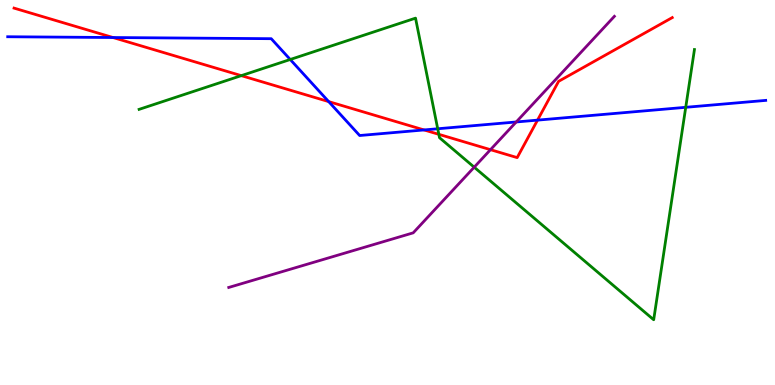[{'lines': ['blue', 'red'], 'intersections': [{'x': 1.46, 'y': 9.03}, {'x': 4.24, 'y': 7.36}, {'x': 5.47, 'y': 6.62}, {'x': 6.94, 'y': 6.88}]}, {'lines': ['green', 'red'], 'intersections': [{'x': 3.11, 'y': 8.04}, {'x': 5.66, 'y': 6.51}]}, {'lines': ['purple', 'red'], 'intersections': [{'x': 6.33, 'y': 6.11}]}, {'lines': ['blue', 'green'], 'intersections': [{'x': 3.74, 'y': 8.45}, {'x': 5.65, 'y': 6.66}, {'x': 8.85, 'y': 7.21}]}, {'lines': ['blue', 'purple'], 'intersections': [{'x': 6.66, 'y': 6.83}]}, {'lines': ['green', 'purple'], 'intersections': [{'x': 6.12, 'y': 5.66}]}]